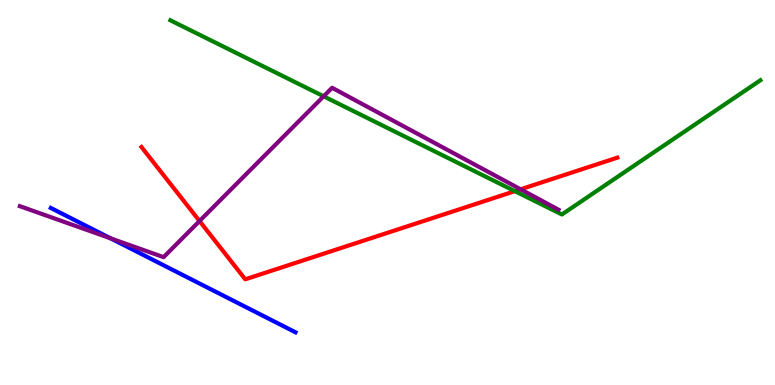[{'lines': ['blue', 'red'], 'intersections': []}, {'lines': ['green', 'red'], 'intersections': [{'x': 6.64, 'y': 5.03}]}, {'lines': ['purple', 'red'], 'intersections': [{'x': 2.57, 'y': 4.26}, {'x': 6.72, 'y': 5.08}]}, {'lines': ['blue', 'green'], 'intersections': []}, {'lines': ['blue', 'purple'], 'intersections': [{'x': 1.43, 'y': 3.81}]}, {'lines': ['green', 'purple'], 'intersections': [{'x': 4.18, 'y': 7.5}]}]